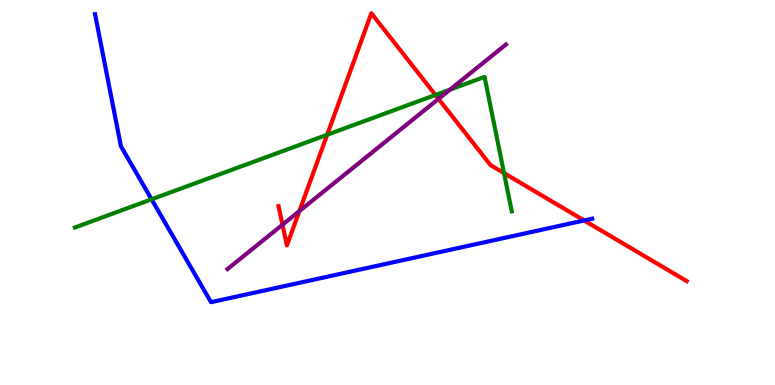[{'lines': ['blue', 'red'], 'intersections': [{'x': 7.54, 'y': 4.27}]}, {'lines': ['green', 'red'], 'intersections': [{'x': 4.22, 'y': 6.5}, {'x': 5.62, 'y': 7.53}, {'x': 6.5, 'y': 5.5}]}, {'lines': ['purple', 'red'], 'intersections': [{'x': 3.64, 'y': 4.16}, {'x': 3.86, 'y': 4.52}, {'x': 5.66, 'y': 7.43}]}, {'lines': ['blue', 'green'], 'intersections': [{'x': 1.96, 'y': 4.82}]}, {'lines': ['blue', 'purple'], 'intersections': []}, {'lines': ['green', 'purple'], 'intersections': [{'x': 5.81, 'y': 7.67}]}]